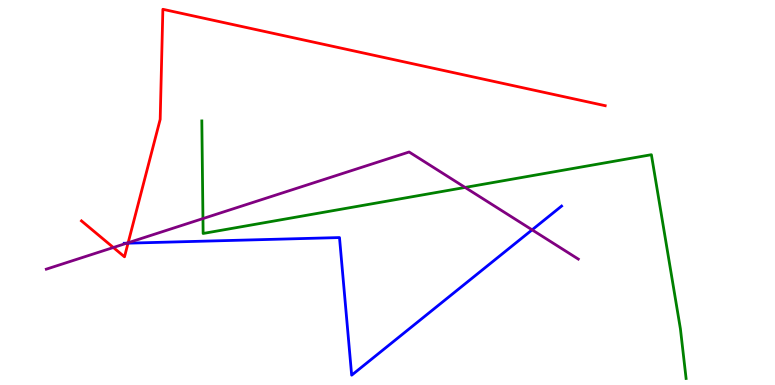[{'lines': ['blue', 'red'], 'intersections': [{'x': 1.65, 'y': 3.68}]}, {'lines': ['green', 'red'], 'intersections': []}, {'lines': ['purple', 'red'], 'intersections': [{'x': 1.46, 'y': 3.57}, {'x': 1.65, 'y': 3.7}]}, {'lines': ['blue', 'green'], 'intersections': []}, {'lines': ['blue', 'purple'], 'intersections': [{'x': 1.63, 'y': 3.68}, {'x': 6.87, 'y': 4.03}]}, {'lines': ['green', 'purple'], 'intersections': [{'x': 2.62, 'y': 4.32}, {'x': 6.0, 'y': 5.13}]}]